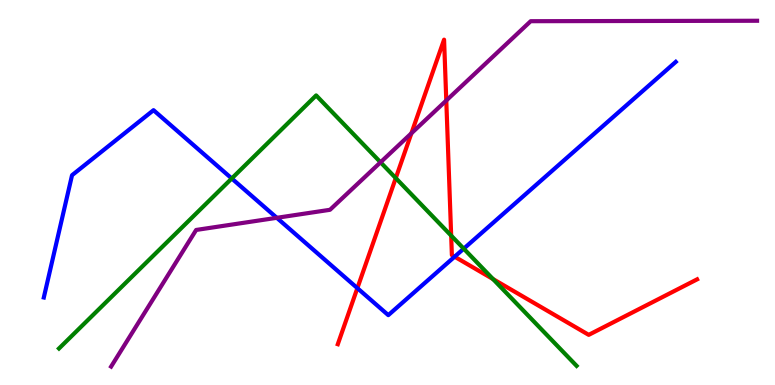[{'lines': ['blue', 'red'], 'intersections': [{'x': 4.61, 'y': 2.52}, {'x': 5.87, 'y': 3.33}]}, {'lines': ['green', 'red'], 'intersections': [{'x': 5.11, 'y': 5.37}, {'x': 5.82, 'y': 3.88}, {'x': 6.36, 'y': 2.75}]}, {'lines': ['purple', 'red'], 'intersections': [{'x': 5.31, 'y': 6.54}, {'x': 5.76, 'y': 7.39}]}, {'lines': ['blue', 'green'], 'intersections': [{'x': 2.99, 'y': 5.36}, {'x': 5.98, 'y': 3.54}]}, {'lines': ['blue', 'purple'], 'intersections': [{'x': 3.57, 'y': 4.34}]}, {'lines': ['green', 'purple'], 'intersections': [{'x': 4.91, 'y': 5.78}]}]